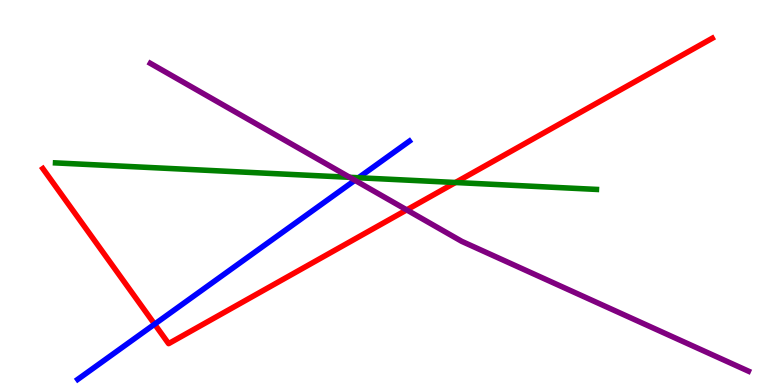[{'lines': ['blue', 'red'], 'intersections': [{'x': 2.0, 'y': 1.58}]}, {'lines': ['green', 'red'], 'intersections': [{'x': 5.88, 'y': 5.26}]}, {'lines': ['purple', 'red'], 'intersections': [{'x': 5.25, 'y': 4.55}]}, {'lines': ['blue', 'green'], 'intersections': [{'x': 4.63, 'y': 5.38}]}, {'lines': ['blue', 'purple'], 'intersections': [{'x': 4.58, 'y': 5.32}]}, {'lines': ['green', 'purple'], 'intersections': [{'x': 4.51, 'y': 5.39}]}]